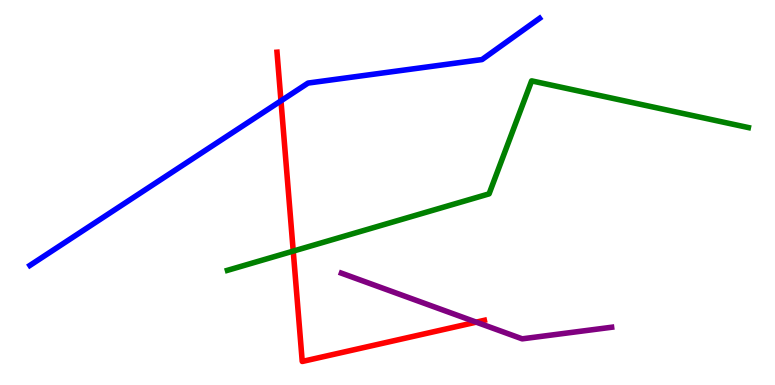[{'lines': ['blue', 'red'], 'intersections': [{'x': 3.63, 'y': 7.38}]}, {'lines': ['green', 'red'], 'intersections': [{'x': 3.78, 'y': 3.48}]}, {'lines': ['purple', 'red'], 'intersections': [{'x': 6.14, 'y': 1.63}]}, {'lines': ['blue', 'green'], 'intersections': []}, {'lines': ['blue', 'purple'], 'intersections': []}, {'lines': ['green', 'purple'], 'intersections': []}]